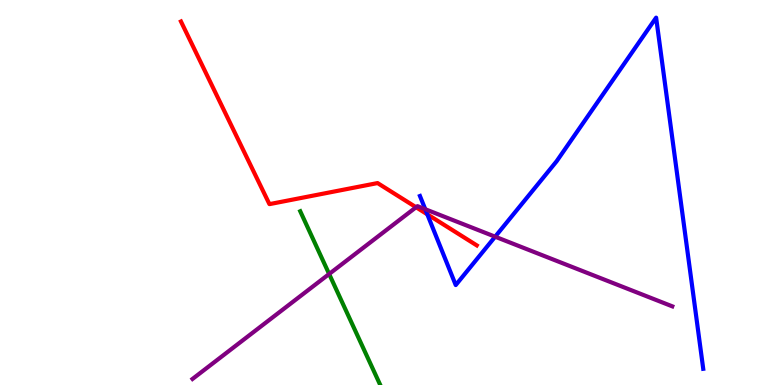[{'lines': ['blue', 'red'], 'intersections': [{'x': 5.51, 'y': 4.43}]}, {'lines': ['green', 'red'], 'intersections': []}, {'lines': ['purple', 'red'], 'intersections': [{'x': 5.37, 'y': 4.62}]}, {'lines': ['blue', 'green'], 'intersections': []}, {'lines': ['blue', 'purple'], 'intersections': [{'x': 5.49, 'y': 4.57}, {'x': 6.39, 'y': 3.85}]}, {'lines': ['green', 'purple'], 'intersections': [{'x': 4.25, 'y': 2.88}]}]